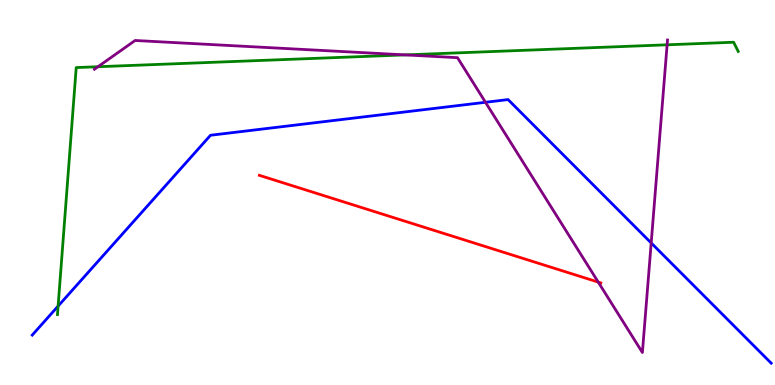[{'lines': ['blue', 'red'], 'intersections': []}, {'lines': ['green', 'red'], 'intersections': []}, {'lines': ['purple', 'red'], 'intersections': [{'x': 7.72, 'y': 2.67}]}, {'lines': ['blue', 'green'], 'intersections': [{'x': 0.75, 'y': 2.05}]}, {'lines': ['blue', 'purple'], 'intersections': [{'x': 6.26, 'y': 7.34}, {'x': 8.4, 'y': 3.69}]}, {'lines': ['green', 'purple'], 'intersections': [{'x': 1.26, 'y': 8.27}, {'x': 5.23, 'y': 8.57}, {'x': 8.61, 'y': 8.84}]}]